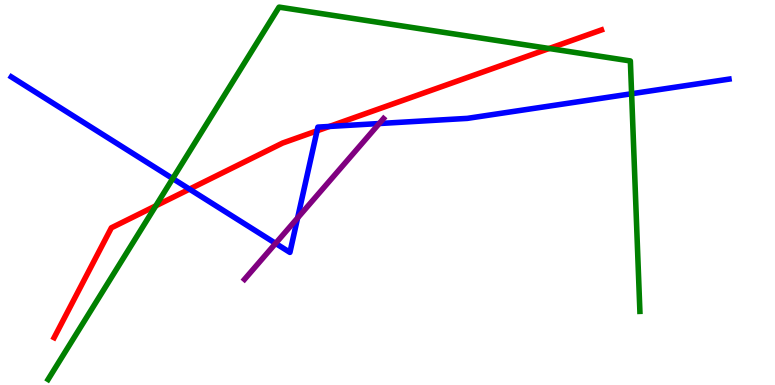[{'lines': ['blue', 'red'], 'intersections': [{'x': 2.45, 'y': 5.09}, {'x': 4.09, 'y': 6.6}, {'x': 4.25, 'y': 6.72}]}, {'lines': ['green', 'red'], 'intersections': [{'x': 2.01, 'y': 4.65}, {'x': 7.09, 'y': 8.74}]}, {'lines': ['purple', 'red'], 'intersections': []}, {'lines': ['blue', 'green'], 'intersections': [{'x': 2.23, 'y': 5.36}, {'x': 8.15, 'y': 7.57}]}, {'lines': ['blue', 'purple'], 'intersections': [{'x': 3.56, 'y': 3.68}, {'x': 3.84, 'y': 4.34}, {'x': 4.89, 'y': 6.79}]}, {'lines': ['green', 'purple'], 'intersections': []}]